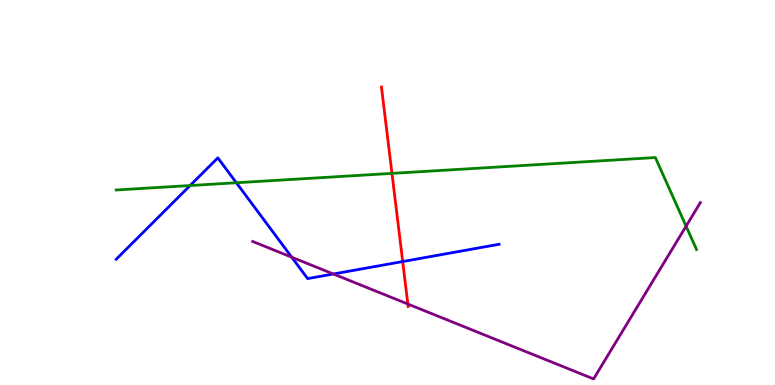[{'lines': ['blue', 'red'], 'intersections': [{'x': 5.2, 'y': 3.21}]}, {'lines': ['green', 'red'], 'intersections': [{'x': 5.06, 'y': 5.5}]}, {'lines': ['purple', 'red'], 'intersections': [{'x': 5.26, 'y': 2.1}]}, {'lines': ['blue', 'green'], 'intersections': [{'x': 2.45, 'y': 5.18}, {'x': 3.05, 'y': 5.25}]}, {'lines': ['blue', 'purple'], 'intersections': [{'x': 3.76, 'y': 3.32}, {'x': 4.3, 'y': 2.88}]}, {'lines': ['green', 'purple'], 'intersections': [{'x': 8.85, 'y': 4.13}]}]